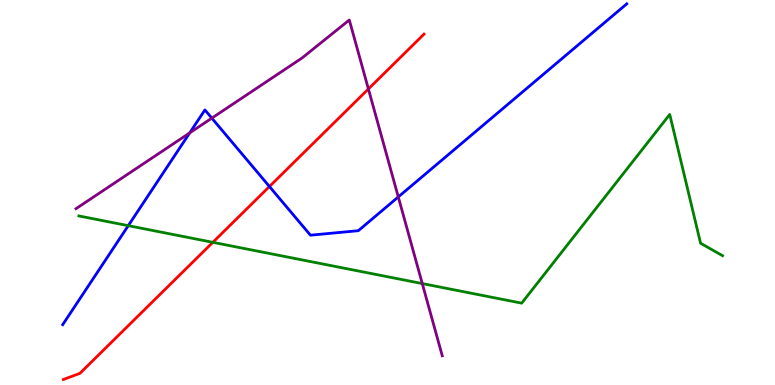[{'lines': ['blue', 'red'], 'intersections': [{'x': 3.48, 'y': 5.16}]}, {'lines': ['green', 'red'], 'intersections': [{'x': 2.75, 'y': 3.71}]}, {'lines': ['purple', 'red'], 'intersections': [{'x': 4.75, 'y': 7.69}]}, {'lines': ['blue', 'green'], 'intersections': [{'x': 1.66, 'y': 4.14}]}, {'lines': ['blue', 'purple'], 'intersections': [{'x': 2.45, 'y': 6.55}, {'x': 2.73, 'y': 6.93}, {'x': 5.14, 'y': 4.89}]}, {'lines': ['green', 'purple'], 'intersections': [{'x': 5.45, 'y': 2.63}]}]